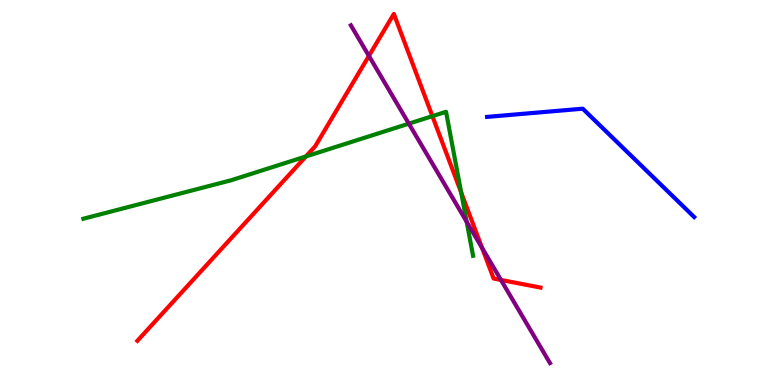[{'lines': ['blue', 'red'], 'intersections': []}, {'lines': ['green', 'red'], 'intersections': [{'x': 3.95, 'y': 5.94}, {'x': 5.58, 'y': 6.98}, {'x': 5.95, 'y': 5.0}]}, {'lines': ['purple', 'red'], 'intersections': [{'x': 4.76, 'y': 8.55}, {'x': 6.22, 'y': 3.56}, {'x': 6.46, 'y': 2.73}]}, {'lines': ['blue', 'green'], 'intersections': []}, {'lines': ['blue', 'purple'], 'intersections': []}, {'lines': ['green', 'purple'], 'intersections': [{'x': 5.28, 'y': 6.79}, {'x': 6.02, 'y': 4.24}]}]